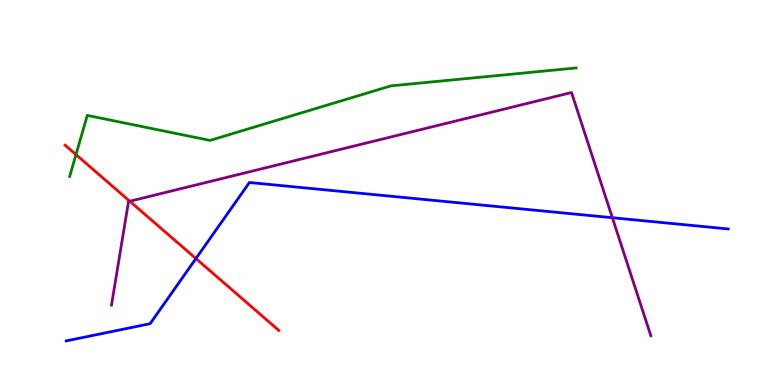[{'lines': ['blue', 'red'], 'intersections': [{'x': 2.53, 'y': 3.28}]}, {'lines': ['green', 'red'], 'intersections': [{'x': 0.98, 'y': 5.98}]}, {'lines': ['purple', 'red'], 'intersections': [{'x': 1.67, 'y': 4.77}]}, {'lines': ['blue', 'green'], 'intersections': []}, {'lines': ['blue', 'purple'], 'intersections': [{'x': 7.9, 'y': 4.35}]}, {'lines': ['green', 'purple'], 'intersections': []}]